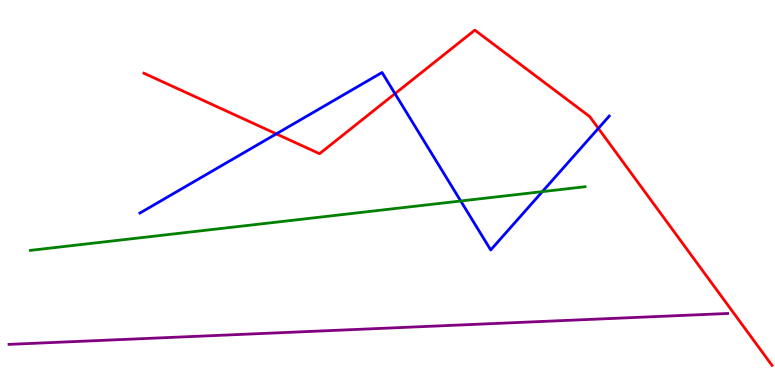[{'lines': ['blue', 'red'], 'intersections': [{'x': 3.57, 'y': 6.52}, {'x': 5.1, 'y': 7.57}, {'x': 7.72, 'y': 6.67}]}, {'lines': ['green', 'red'], 'intersections': []}, {'lines': ['purple', 'red'], 'intersections': []}, {'lines': ['blue', 'green'], 'intersections': [{'x': 5.94, 'y': 4.78}, {'x': 7.0, 'y': 5.02}]}, {'lines': ['blue', 'purple'], 'intersections': []}, {'lines': ['green', 'purple'], 'intersections': []}]